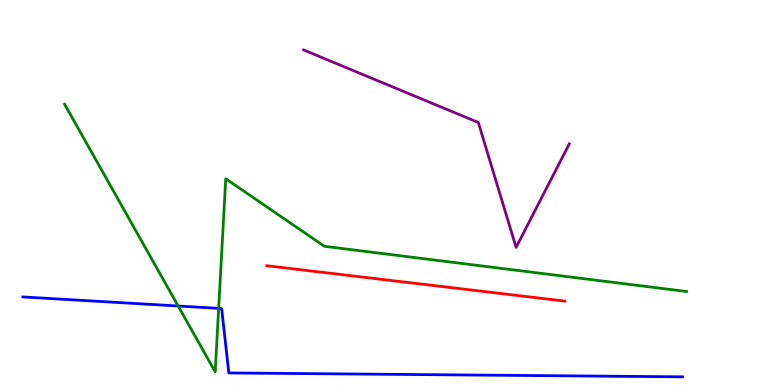[{'lines': ['blue', 'red'], 'intersections': []}, {'lines': ['green', 'red'], 'intersections': []}, {'lines': ['purple', 'red'], 'intersections': []}, {'lines': ['blue', 'green'], 'intersections': [{'x': 2.3, 'y': 2.05}, {'x': 2.82, 'y': 1.99}]}, {'lines': ['blue', 'purple'], 'intersections': []}, {'lines': ['green', 'purple'], 'intersections': []}]